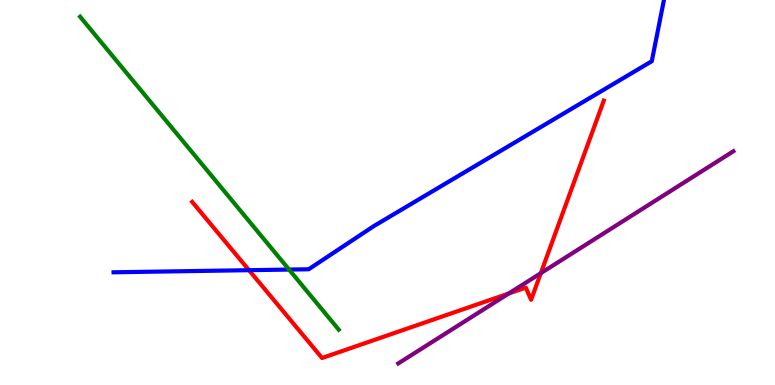[{'lines': ['blue', 'red'], 'intersections': [{'x': 3.21, 'y': 2.98}]}, {'lines': ['green', 'red'], 'intersections': []}, {'lines': ['purple', 'red'], 'intersections': [{'x': 6.56, 'y': 2.38}, {'x': 6.98, 'y': 2.9}]}, {'lines': ['blue', 'green'], 'intersections': [{'x': 3.73, 'y': 3.0}]}, {'lines': ['blue', 'purple'], 'intersections': []}, {'lines': ['green', 'purple'], 'intersections': []}]